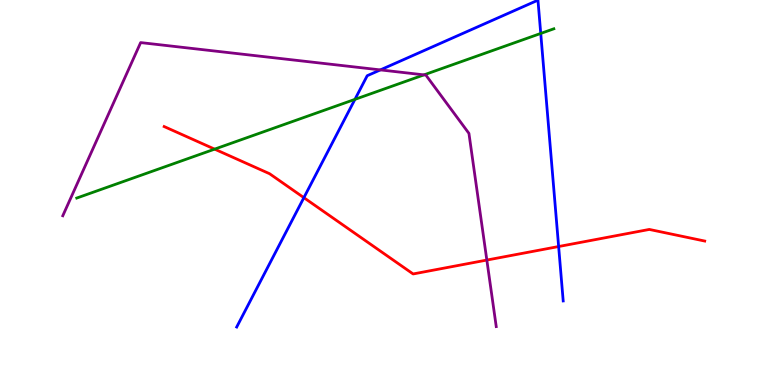[{'lines': ['blue', 'red'], 'intersections': [{'x': 3.92, 'y': 4.87}, {'x': 7.21, 'y': 3.6}]}, {'lines': ['green', 'red'], 'intersections': [{'x': 2.77, 'y': 6.13}]}, {'lines': ['purple', 'red'], 'intersections': [{'x': 6.28, 'y': 3.25}]}, {'lines': ['blue', 'green'], 'intersections': [{'x': 4.58, 'y': 7.42}, {'x': 6.98, 'y': 9.13}]}, {'lines': ['blue', 'purple'], 'intersections': [{'x': 4.91, 'y': 8.18}]}, {'lines': ['green', 'purple'], 'intersections': [{'x': 5.47, 'y': 8.06}]}]